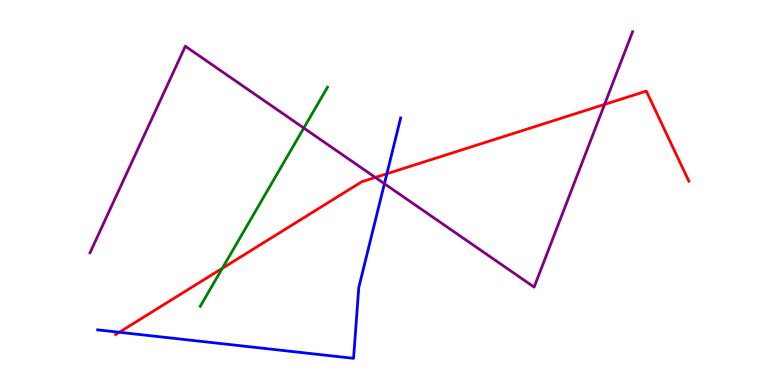[{'lines': ['blue', 'red'], 'intersections': [{'x': 1.54, 'y': 1.37}, {'x': 4.99, 'y': 5.49}]}, {'lines': ['green', 'red'], 'intersections': [{'x': 2.87, 'y': 3.03}]}, {'lines': ['purple', 'red'], 'intersections': [{'x': 4.84, 'y': 5.39}, {'x': 7.8, 'y': 7.29}]}, {'lines': ['blue', 'green'], 'intersections': []}, {'lines': ['blue', 'purple'], 'intersections': [{'x': 4.96, 'y': 5.23}]}, {'lines': ['green', 'purple'], 'intersections': [{'x': 3.92, 'y': 6.67}]}]